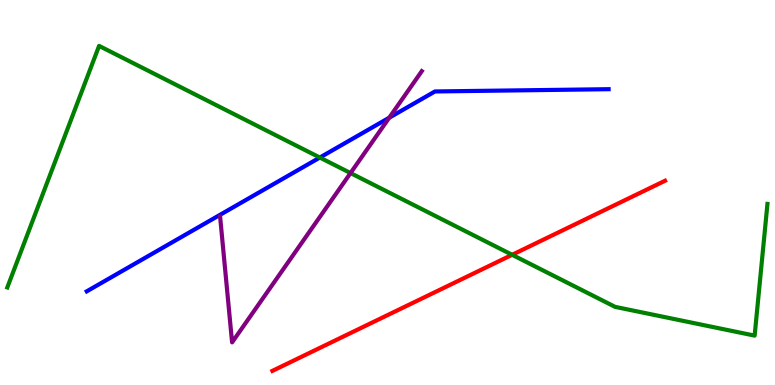[{'lines': ['blue', 'red'], 'intersections': []}, {'lines': ['green', 'red'], 'intersections': [{'x': 6.61, 'y': 3.38}]}, {'lines': ['purple', 'red'], 'intersections': []}, {'lines': ['blue', 'green'], 'intersections': [{'x': 4.13, 'y': 5.91}]}, {'lines': ['blue', 'purple'], 'intersections': [{'x': 5.02, 'y': 6.94}]}, {'lines': ['green', 'purple'], 'intersections': [{'x': 4.52, 'y': 5.51}]}]